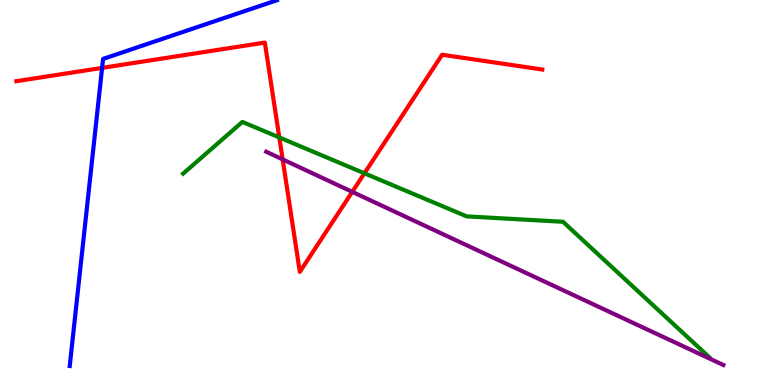[{'lines': ['blue', 'red'], 'intersections': [{'x': 1.32, 'y': 8.24}]}, {'lines': ['green', 'red'], 'intersections': [{'x': 3.6, 'y': 6.43}, {'x': 4.7, 'y': 5.5}]}, {'lines': ['purple', 'red'], 'intersections': [{'x': 3.65, 'y': 5.86}, {'x': 4.55, 'y': 5.02}]}, {'lines': ['blue', 'green'], 'intersections': []}, {'lines': ['blue', 'purple'], 'intersections': []}, {'lines': ['green', 'purple'], 'intersections': []}]